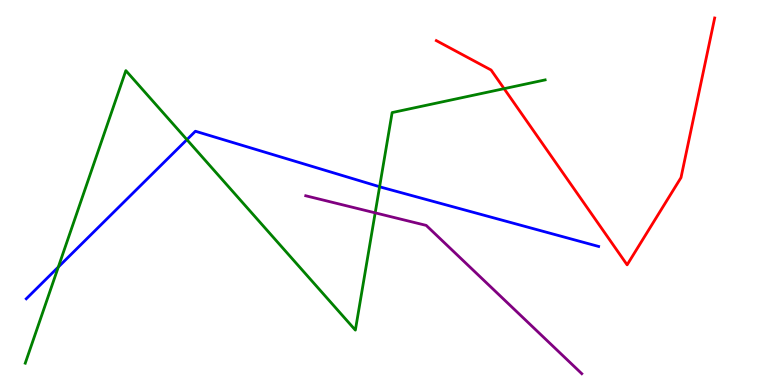[{'lines': ['blue', 'red'], 'intersections': []}, {'lines': ['green', 'red'], 'intersections': [{'x': 6.5, 'y': 7.7}]}, {'lines': ['purple', 'red'], 'intersections': []}, {'lines': ['blue', 'green'], 'intersections': [{'x': 0.752, 'y': 3.06}, {'x': 2.41, 'y': 6.37}, {'x': 4.9, 'y': 5.15}]}, {'lines': ['blue', 'purple'], 'intersections': []}, {'lines': ['green', 'purple'], 'intersections': [{'x': 4.84, 'y': 4.47}]}]